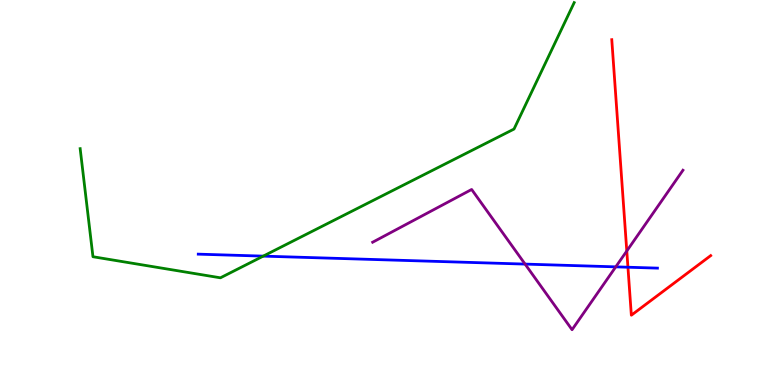[{'lines': ['blue', 'red'], 'intersections': [{'x': 8.1, 'y': 3.06}]}, {'lines': ['green', 'red'], 'intersections': []}, {'lines': ['purple', 'red'], 'intersections': [{'x': 8.09, 'y': 3.48}]}, {'lines': ['blue', 'green'], 'intersections': [{'x': 3.4, 'y': 3.35}]}, {'lines': ['blue', 'purple'], 'intersections': [{'x': 6.78, 'y': 3.14}, {'x': 7.95, 'y': 3.07}]}, {'lines': ['green', 'purple'], 'intersections': []}]